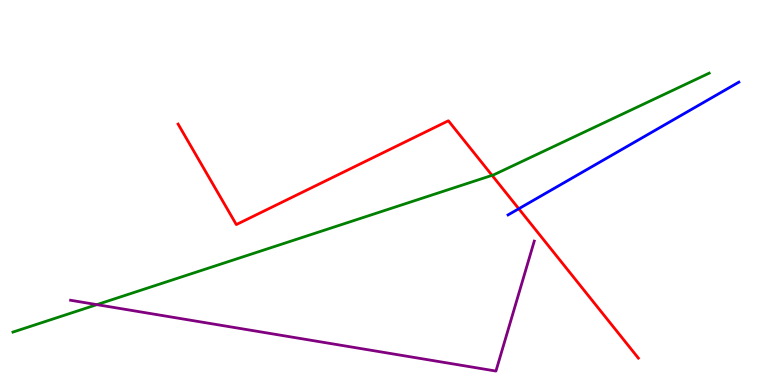[{'lines': ['blue', 'red'], 'intersections': [{'x': 6.69, 'y': 4.58}]}, {'lines': ['green', 'red'], 'intersections': [{'x': 6.35, 'y': 5.45}]}, {'lines': ['purple', 'red'], 'intersections': []}, {'lines': ['blue', 'green'], 'intersections': []}, {'lines': ['blue', 'purple'], 'intersections': []}, {'lines': ['green', 'purple'], 'intersections': [{'x': 1.25, 'y': 2.09}]}]